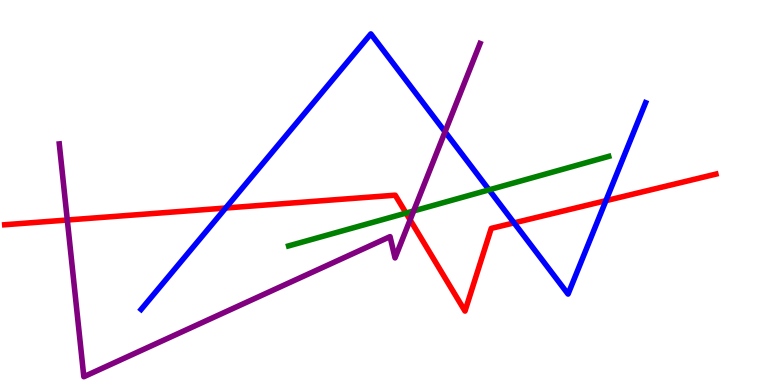[{'lines': ['blue', 'red'], 'intersections': [{'x': 2.91, 'y': 4.6}, {'x': 6.63, 'y': 4.21}, {'x': 7.82, 'y': 4.79}]}, {'lines': ['green', 'red'], 'intersections': [{'x': 5.24, 'y': 4.47}]}, {'lines': ['purple', 'red'], 'intersections': [{'x': 0.868, 'y': 4.29}, {'x': 5.29, 'y': 4.29}]}, {'lines': ['blue', 'green'], 'intersections': [{'x': 6.31, 'y': 5.07}]}, {'lines': ['blue', 'purple'], 'intersections': [{'x': 5.74, 'y': 6.58}]}, {'lines': ['green', 'purple'], 'intersections': [{'x': 5.34, 'y': 4.52}]}]